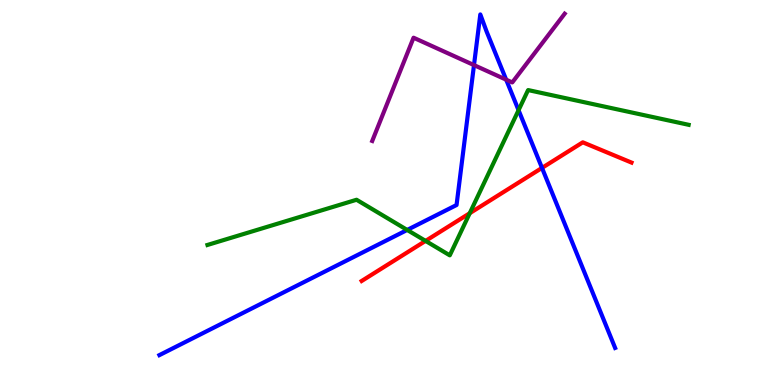[{'lines': ['blue', 'red'], 'intersections': [{'x': 6.99, 'y': 5.64}]}, {'lines': ['green', 'red'], 'intersections': [{'x': 5.49, 'y': 3.74}, {'x': 6.06, 'y': 4.46}]}, {'lines': ['purple', 'red'], 'intersections': []}, {'lines': ['blue', 'green'], 'intersections': [{'x': 5.25, 'y': 4.03}, {'x': 6.69, 'y': 7.14}]}, {'lines': ['blue', 'purple'], 'intersections': [{'x': 6.12, 'y': 8.31}, {'x': 6.53, 'y': 7.93}]}, {'lines': ['green', 'purple'], 'intersections': []}]